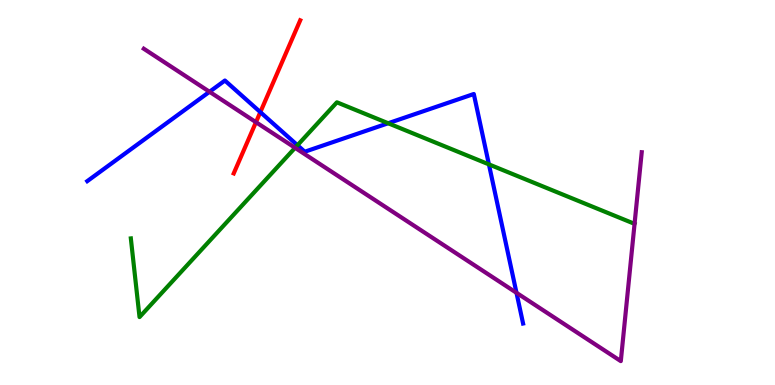[{'lines': ['blue', 'red'], 'intersections': [{'x': 3.36, 'y': 7.09}]}, {'lines': ['green', 'red'], 'intersections': []}, {'lines': ['purple', 'red'], 'intersections': [{'x': 3.3, 'y': 6.83}]}, {'lines': ['blue', 'green'], 'intersections': [{'x': 3.84, 'y': 6.23}, {'x': 5.01, 'y': 6.8}, {'x': 6.31, 'y': 5.73}]}, {'lines': ['blue', 'purple'], 'intersections': [{'x': 2.7, 'y': 7.62}, {'x': 6.66, 'y': 2.39}]}, {'lines': ['green', 'purple'], 'intersections': [{'x': 3.81, 'y': 6.16}]}]